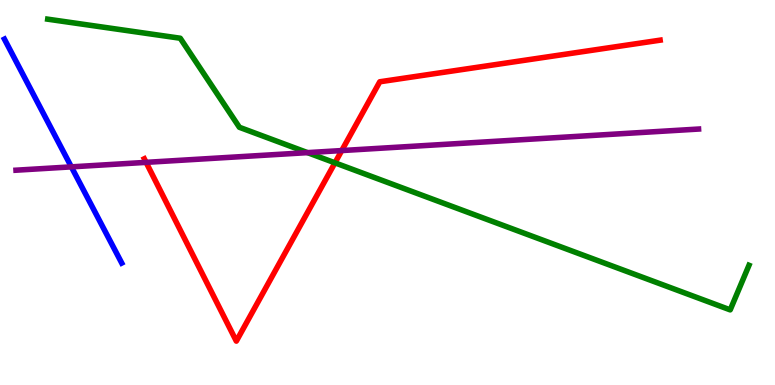[{'lines': ['blue', 'red'], 'intersections': []}, {'lines': ['green', 'red'], 'intersections': [{'x': 4.32, 'y': 5.77}]}, {'lines': ['purple', 'red'], 'intersections': [{'x': 1.89, 'y': 5.78}, {'x': 4.41, 'y': 6.09}]}, {'lines': ['blue', 'green'], 'intersections': []}, {'lines': ['blue', 'purple'], 'intersections': [{'x': 0.921, 'y': 5.67}]}, {'lines': ['green', 'purple'], 'intersections': [{'x': 3.97, 'y': 6.04}]}]